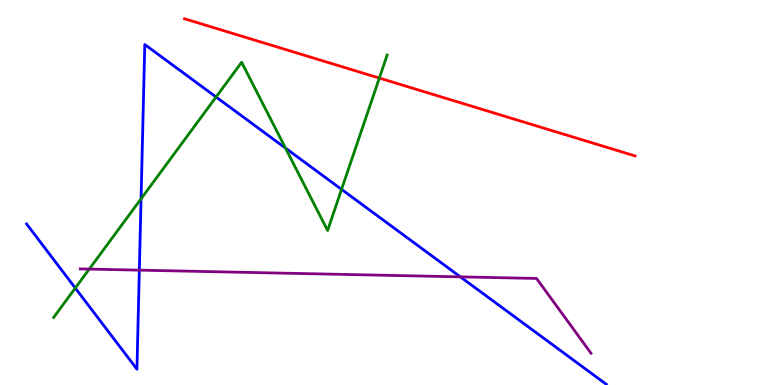[{'lines': ['blue', 'red'], 'intersections': []}, {'lines': ['green', 'red'], 'intersections': [{'x': 4.89, 'y': 7.97}]}, {'lines': ['purple', 'red'], 'intersections': []}, {'lines': ['blue', 'green'], 'intersections': [{'x': 0.972, 'y': 2.52}, {'x': 1.82, 'y': 4.84}, {'x': 2.79, 'y': 7.48}, {'x': 3.68, 'y': 6.15}, {'x': 4.41, 'y': 5.08}]}, {'lines': ['blue', 'purple'], 'intersections': [{'x': 1.8, 'y': 2.98}, {'x': 5.94, 'y': 2.81}]}, {'lines': ['green', 'purple'], 'intersections': [{'x': 1.15, 'y': 3.01}]}]